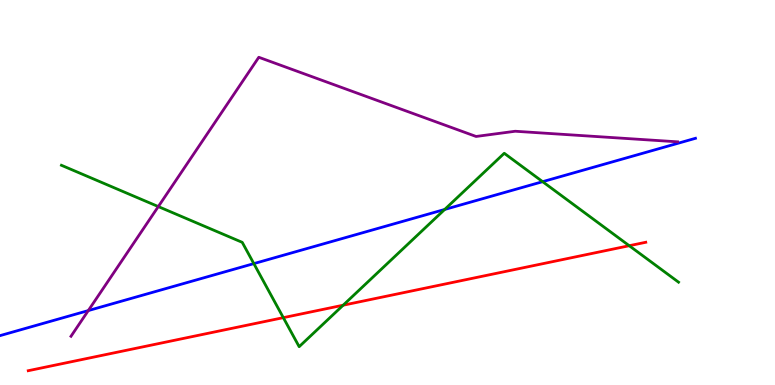[{'lines': ['blue', 'red'], 'intersections': []}, {'lines': ['green', 'red'], 'intersections': [{'x': 3.66, 'y': 1.75}, {'x': 4.43, 'y': 2.07}, {'x': 8.12, 'y': 3.62}]}, {'lines': ['purple', 'red'], 'intersections': []}, {'lines': ['blue', 'green'], 'intersections': [{'x': 3.28, 'y': 3.15}, {'x': 5.74, 'y': 4.56}, {'x': 7.0, 'y': 5.28}]}, {'lines': ['blue', 'purple'], 'intersections': [{'x': 1.14, 'y': 1.93}]}, {'lines': ['green', 'purple'], 'intersections': [{'x': 2.04, 'y': 4.63}]}]